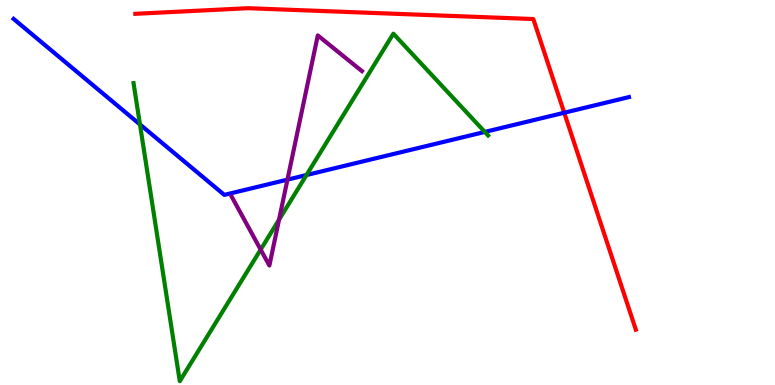[{'lines': ['blue', 'red'], 'intersections': [{'x': 7.28, 'y': 7.07}]}, {'lines': ['green', 'red'], 'intersections': []}, {'lines': ['purple', 'red'], 'intersections': []}, {'lines': ['blue', 'green'], 'intersections': [{'x': 1.81, 'y': 6.77}, {'x': 3.95, 'y': 5.45}, {'x': 6.26, 'y': 6.57}]}, {'lines': ['blue', 'purple'], 'intersections': [{'x': 3.71, 'y': 5.33}]}, {'lines': ['green', 'purple'], 'intersections': [{'x': 3.36, 'y': 3.52}, {'x': 3.6, 'y': 4.29}]}]